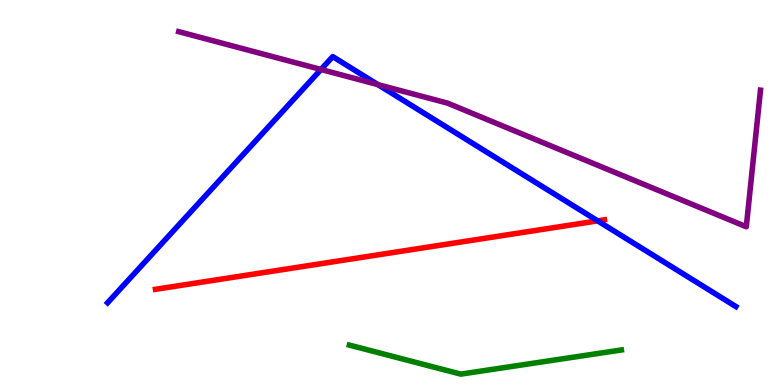[{'lines': ['blue', 'red'], 'intersections': [{'x': 7.71, 'y': 4.26}]}, {'lines': ['green', 'red'], 'intersections': []}, {'lines': ['purple', 'red'], 'intersections': []}, {'lines': ['blue', 'green'], 'intersections': []}, {'lines': ['blue', 'purple'], 'intersections': [{'x': 4.14, 'y': 8.2}, {'x': 4.88, 'y': 7.8}]}, {'lines': ['green', 'purple'], 'intersections': []}]